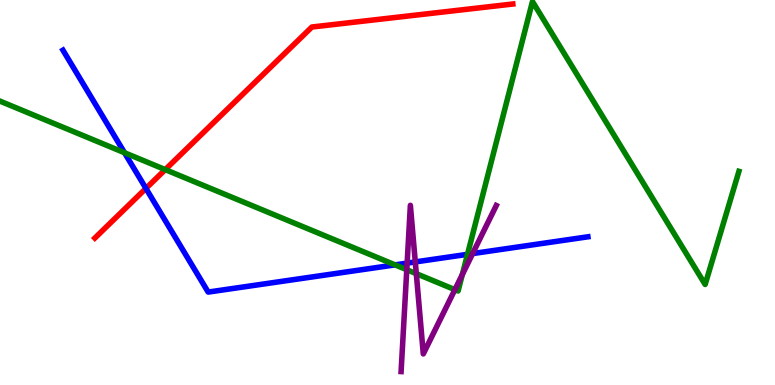[{'lines': ['blue', 'red'], 'intersections': [{'x': 1.88, 'y': 5.11}]}, {'lines': ['green', 'red'], 'intersections': [{'x': 2.13, 'y': 5.59}]}, {'lines': ['purple', 'red'], 'intersections': []}, {'lines': ['blue', 'green'], 'intersections': [{'x': 1.61, 'y': 6.03}, {'x': 5.1, 'y': 3.12}, {'x': 6.03, 'y': 3.39}]}, {'lines': ['blue', 'purple'], 'intersections': [{'x': 5.25, 'y': 3.17}, {'x': 5.36, 'y': 3.2}, {'x': 6.1, 'y': 3.41}]}, {'lines': ['green', 'purple'], 'intersections': [{'x': 5.25, 'y': 2.99}, {'x': 5.37, 'y': 2.89}, {'x': 5.87, 'y': 2.48}, {'x': 5.97, 'y': 2.87}]}]